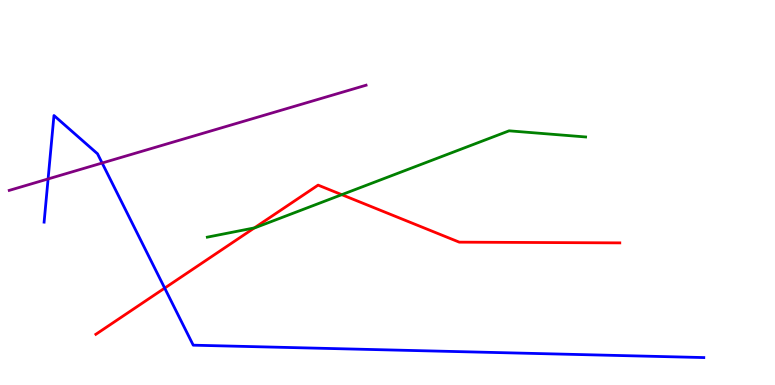[{'lines': ['blue', 'red'], 'intersections': [{'x': 2.13, 'y': 2.52}]}, {'lines': ['green', 'red'], 'intersections': [{'x': 3.28, 'y': 4.08}, {'x': 4.41, 'y': 4.94}]}, {'lines': ['purple', 'red'], 'intersections': []}, {'lines': ['blue', 'green'], 'intersections': []}, {'lines': ['blue', 'purple'], 'intersections': [{'x': 0.621, 'y': 5.35}, {'x': 1.32, 'y': 5.77}]}, {'lines': ['green', 'purple'], 'intersections': []}]